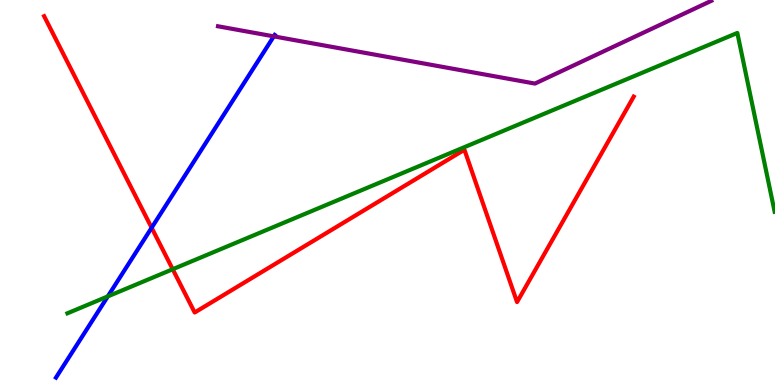[{'lines': ['blue', 'red'], 'intersections': [{'x': 1.96, 'y': 4.08}]}, {'lines': ['green', 'red'], 'intersections': [{'x': 2.23, 'y': 3.01}]}, {'lines': ['purple', 'red'], 'intersections': []}, {'lines': ['blue', 'green'], 'intersections': [{'x': 1.39, 'y': 2.3}]}, {'lines': ['blue', 'purple'], 'intersections': [{'x': 3.53, 'y': 9.06}]}, {'lines': ['green', 'purple'], 'intersections': []}]